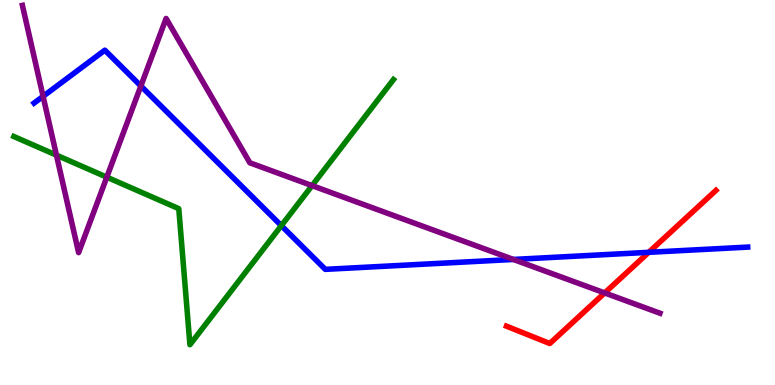[{'lines': ['blue', 'red'], 'intersections': [{'x': 8.37, 'y': 3.45}]}, {'lines': ['green', 'red'], 'intersections': []}, {'lines': ['purple', 'red'], 'intersections': [{'x': 7.8, 'y': 2.39}]}, {'lines': ['blue', 'green'], 'intersections': [{'x': 3.63, 'y': 4.14}]}, {'lines': ['blue', 'purple'], 'intersections': [{'x': 0.556, 'y': 7.5}, {'x': 1.82, 'y': 7.77}, {'x': 6.62, 'y': 3.26}]}, {'lines': ['green', 'purple'], 'intersections': [{'x': 0.728, 'y': 5.97}, {'x': 1.38, 'y': 5.4}, {'x': 4.03, 'y': 5.18}]}]